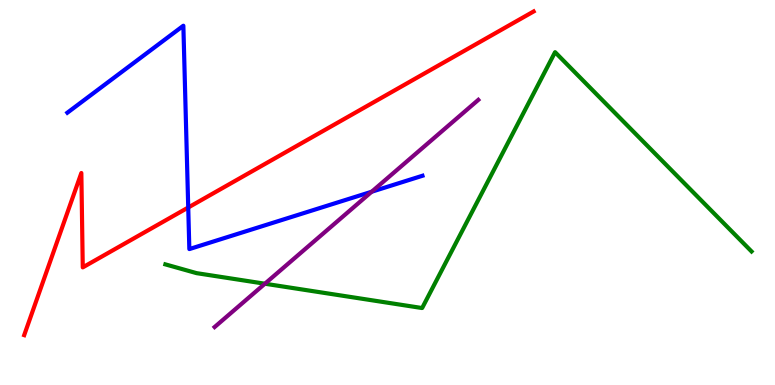[{'lines': ['blue', 'red'], 'intersections': [{'x': 2.43, 'y': 4.61}]}, {'lines': ['green', 'red'], 'intersections': []}, {'lines': ['purple', 'red'], 'intersections': []}, {'lines': ['blue', 'green'], 'intersections': []}, {'lines': ['blue', 'purple'], 'intersections': [{'x': 4.8, 'y': 5.02}]}, {'lines': ['green', 'purple'], 'intersections': [{'x': 3.42, 'y': 2.63}]}]